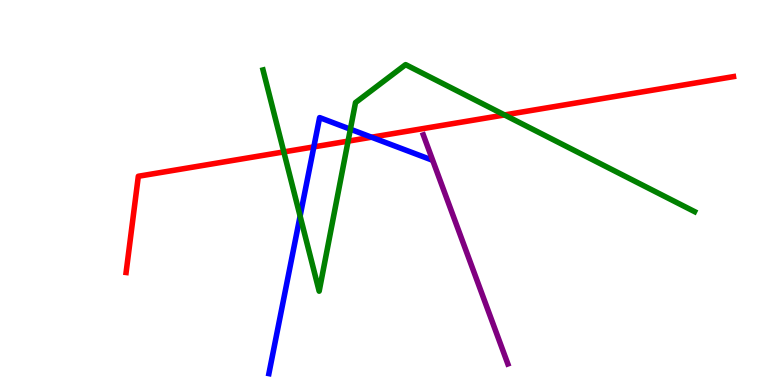[{'lines': ['blue', 'red'], 'intersections': [{'x': 4.05, 'y': 6.18}, {'x': 4.79, 'y': 6.44}]}, {'lines': ['green', 'red'], 'intersections': [{'x': 3.66, 'y': 6.05}, {'x': 4.49, 'y': 6.33}, {'x': 6.51, 'y': 7.01}]}, {'lines': ['purple', 'red'], 'intersections': []}, {'lines': ['blue', 'green'], 'intersections': [{'x': 3.87, 'y': 4.39}, {'x': 4.52, 'y': 6.64}]}, {'lines': ['blue', 'purple'], 'intersections': []}, {'lines': ['green', 'purple'], 'intersections': []}]